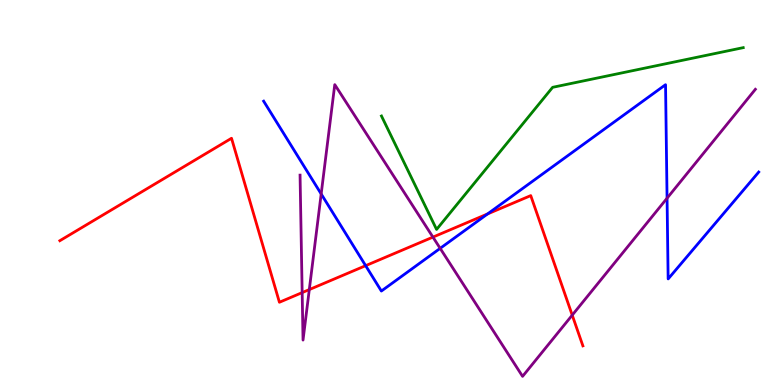[{'lines': ['blue', 'red'], 'intersections': [{'x': 4.72, 'y': 3.1}, {'x': 6.29, 'y': 4.44}]}, {'lines': ['green', 'red'], 'intersections': []}, {'lines': ['purple', 'red'], 'intersections': [{'x': 3.9, 'y': 2.4}, {'x': 3.99, 'y': 2.48}, {'x': 5.59, 'y': 3.84}, {'x': 7.38, 'y': 1.81}]}, {'lines': ['blue', 'green'], 'intersections': []}, {'lines': ['blue', 'purple'], 'intersections': [{'x': 4.14, 'y': 4.96}, {'x': 5.68, 'y': 3.55}, {'x': 8.61, 'y': 4.85}]}, {'lines': ['green', 'purple'], 'intersections': []}]